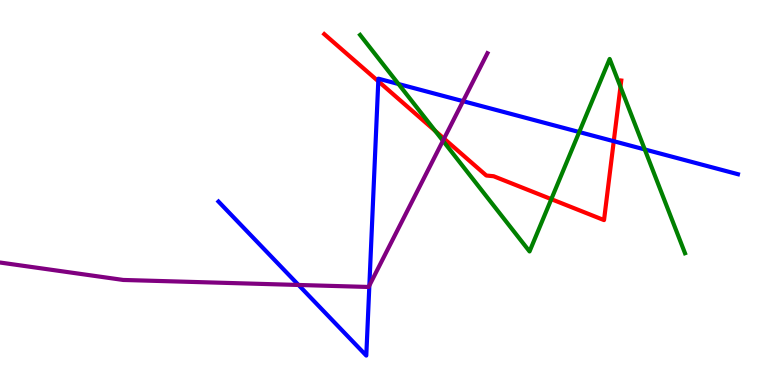[{'lines': ['blue', 'red'], 'intersections': [{'x': 4.88, 'y': 7.89}, {'x': 7.92, 'y': 6.33}]}, {'lines': ['green', 'red'], 'intersections': [{'x': 5.62, 'y': 6.6}, {'x': 7.11, 'y': 4.83}, {'x': 8.01, 'y': 7.74}]}, {'lines': ['purple', 'red'], 'intersections': [{'x': 5.73, 'y': 6.4}]}, {'lines': ['blue', 'green'], 'intersections': [{'x': 5.14, 'y': 7.82}, {'x': 7.47, 'y': 6.57}, {'x': 8.32, 'y': 6.12}]}, {'lines': ['blue', 'purple'], 'intersections': [{'x': 3.85, 'y': 2.6}, {'x': 4.77, 'y': 2.58}, {'x': 5.97, 'y': 7.37}]}, {'lines': ['green', 'purple'], 'intersections': [{'x': 5.72, 'y': 6.34}]}]